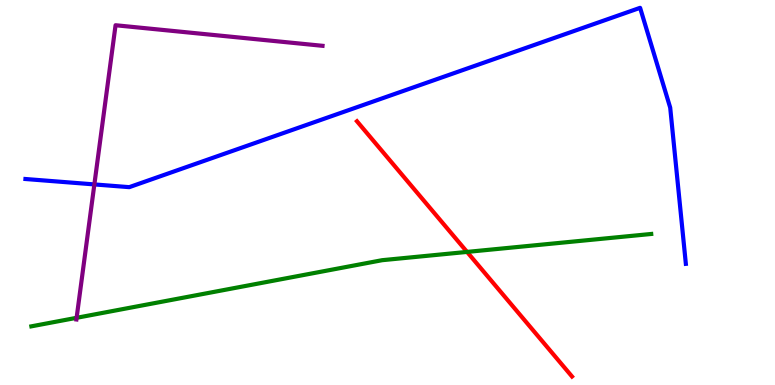[{'lines': ['blue', 'red'], 'intersections': []}, {'lines': ['green', 'red'], 'intersections': [{'x': 6.03, 'y': 3.46}]}, {'lines': ['purple', 'red'], 'intersections': []}, {'lines': ['blue', 'green'], 'intersections': []}, {'lines': ['blue', 'purple'], 'intersections': [{'x': 1.22, 'y': 5.21}]}, {'lines': ['green', 'purple'], 'intersections': [{'x': 0.989, 'y': 1.75}]}]